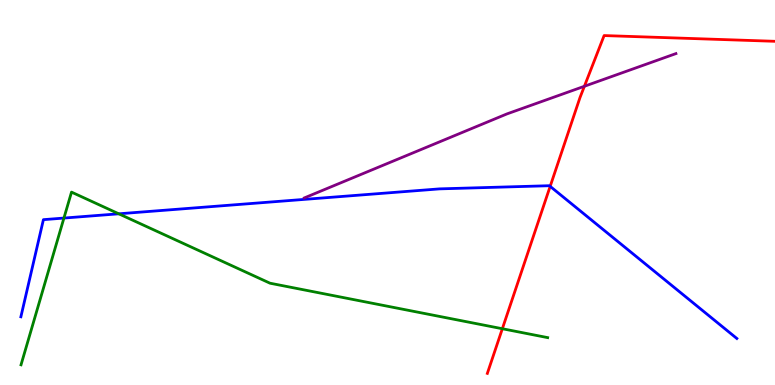[{'lines': ['blue', 'red'], 'intersections': [{'x': 7.1, 'y': 5.16}]}, {'lines': ['green', 'red'], 'intersections': [{'x': 6.48, 'y': 1.46}]}, {'lines': ['purple', 'red'], 'intersections': [{'x': 7.54, 'y': 7.76}]}, {'lines': ['blue', 'green'], 'intersections': [{'x': 0.825, 'y': 4.34}, {'x': 1.53, 'y': 4.45}]}, {'lines': ['blue', 'purple'], 'intersections': []}, {'lines': ['green', 'purple'], 'intersections': []}]